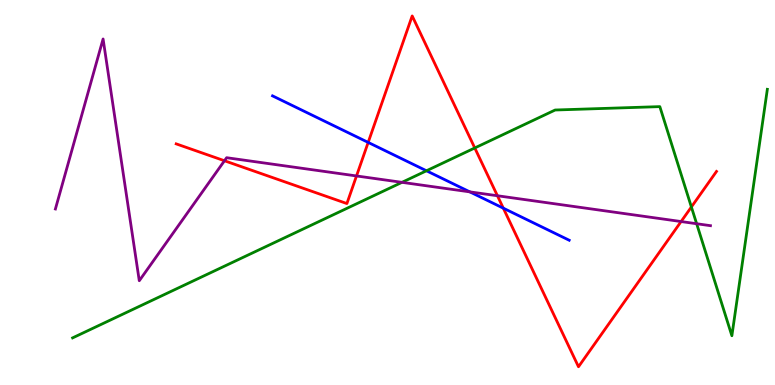[{'lines': ['blue', 'red'], 'intersections': [{'x': 4.75, 'y': 6.3}, {'x': 6.49, 'y': 4.59}]}, {'lines': ['green', 'red'], 'intersections': [{'x': 6.13, 'y': 6.16}, {'x': 8.92, 'y': 4.62}]}, {'lines': ['purple', 'red'], 'intersections': [{'x': 2.9, 'y': 5.82}, {'x': 4.6, 'y': 5.43}, {'x': 6.42, 'y': 4.92}, {'x': 8.79, 'y': 4.25}]}, {'lines': ['blue', 'green'], 'intersections': [{'x': 5.5, 'y': 5.56}]}, {'lines': ['blue', 'purple'], 'intersections': [{'x': 6.06, 'y': 5.02}]}, {'lines': ['green', 'purple'], 'intersections': [{'x': 5.19, 'y': 5.26}, {'x': 8.99, 'y': 4.19}]}]